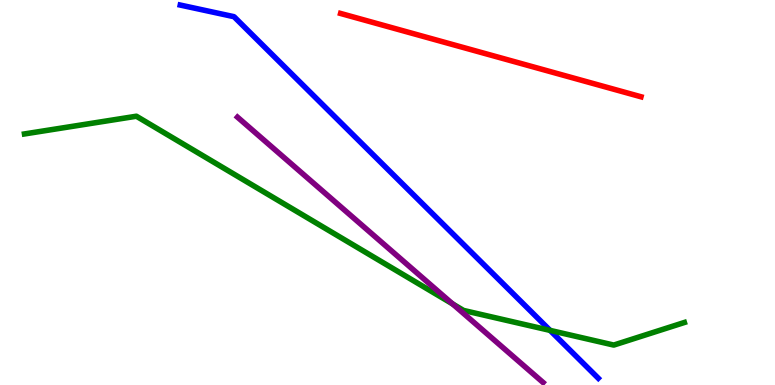[{'lines': ['blue', 'red'], 'intersections': []}, {'lines': ['green', 'red'], 'intersections': []}, {'lines': ['purple', 'red'], 'intersections': []}, {'lines': ['blue', 'green'], 'intersections': [{'x': 7.1, 'y': 1.42}]}, {'lines': ['blue', 'purple'], 'intersections': []}, {'lines': ['green', 'purple'], 'intersections': [{'x': 5.84, 'y': 2.1}]}]